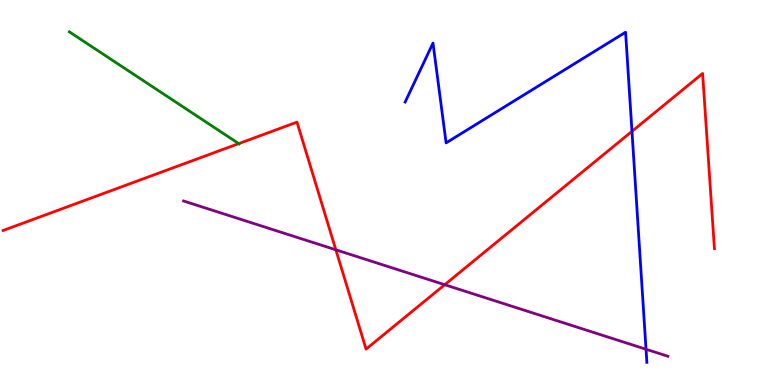[{'lines': ['blue', 'red'], 'intersections': [{'x': 8.15, 'y': 6.59}]}, {'lines': ['green', 'red'], 'intersections': [{'x': 3.08, 'y': 6.27}]}, {'lines': ['purple', 'red'], 'intersections': [{'x': 4.33, 'y': 3.51}, {'x': 5.74, 'y': 2.6}]}, {'lines': ['blue', 'green'], 'intersections': []}, {'lines': ['blue', 'purple'], 'intersections': [{'x': 8.34, 'y': 0.928}]}, {'lines': ['green', 'purple'], 'intersections': []}]